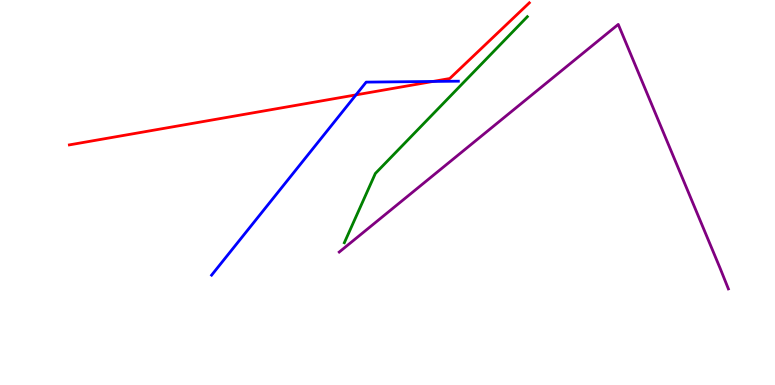[{'lines': ['blue', 'red'], 'intersections': [{'x': 4.59, 'y': 7.54}, {'x': 5.59, 'y': 7.88}]}, {'lines': ['green', 'red'], 'intersections': []}, {'lines': ['purple', 'red'], 'intersections': []}, {'lines': ['blue', 'green'], 'intersections': []}, {'lines': ['blue', 'purple'], 'intersections': []}, {'lines': ['green', 'purple'], 'intersections': []}]